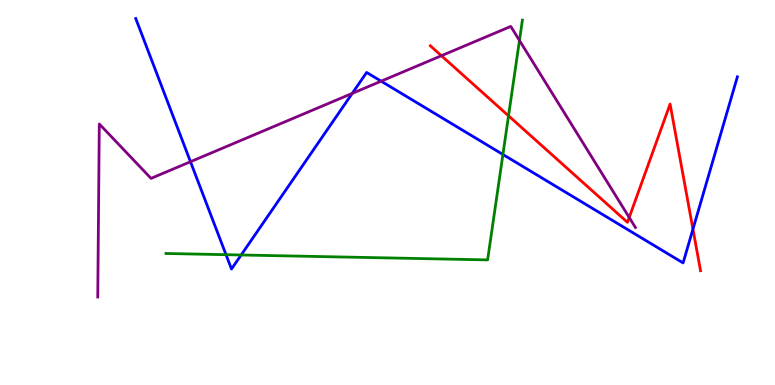[{'lines': ['blue', 'red'], 'intersections': [{'x': 8.94, 'y': 4.05}]}, {'lines': ['green', 'red'], 'intersections': [{'x': 6.56, 'y': 6.99}]}, {'lines': ['purple', 'red'], 'intersections': [{'x': 5.7, 'y': 8.55}, {'x': 8.12, 'y': 4.35}]}, {'lines': ['blue', 'green'], 'intersections': [{'x': 2.92, 'y': 3.38}, {'x': 3.11, 'y': 3.38}, {'x': 6.49, 'y': 5.99}]}, {'lines': ['blue', 'purple'], 'intersections': [{'x': 2.46, 'y': 5.8}, {'x': 4.55, 'y': 7.57}, {'x': 4.92, 'y': 7.89}]}, {'lines': ['green', 'purple'], 'intersections': [{'x': 6.7, 'y': 8.95}]}]